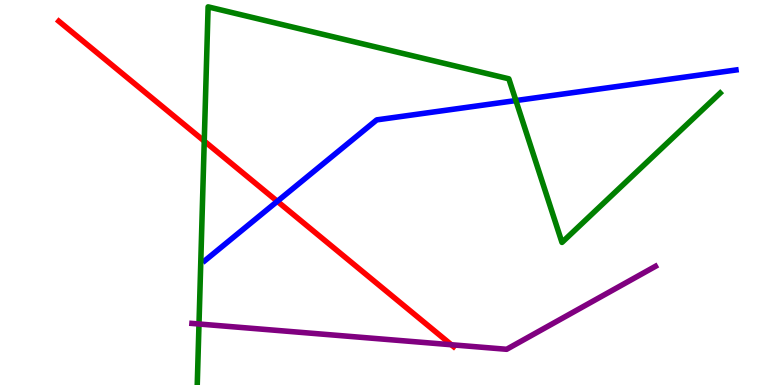[{'lines': ['blue', 'red'], 'intersections': [{'x': 3.58, 'y': 4.77}]}, {'lines': ['green', 'red'], 'intersections': [{'x': 2.64, 'y': 6.34}]}, {'lines': ['purple', 'red'], 'intersections': [{'x': 5.82, 'y': 1.05}]}, {'lines': ['blue', 'green'], 'intersections': [{'x': 6.66, 'y': 7.39}]}, {'lines': ['blue', 'purple'], 'intersections': []}, {'lines': ['green', 'purple'], 'intersections': [{'x': 2.57, 'y': 1.58}]}]